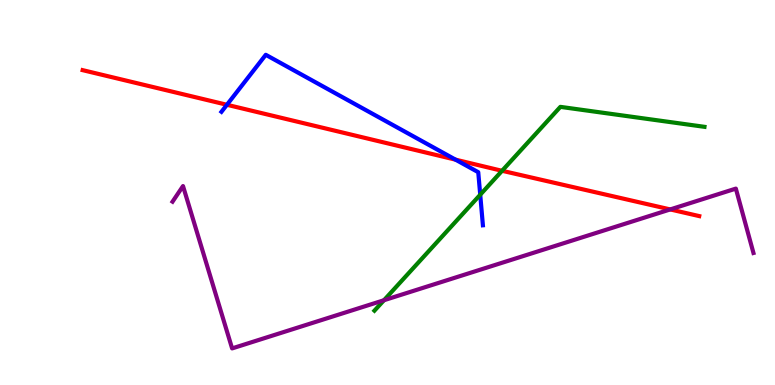[{'lines': ['blue', 'red'], 'intersections': [{'x': 2.93, 'y': 7.28}, {'x': 5.88, 'y': 5.85}]}, {'lines': ['green', 'red'], 'intersections': [{'x': 6.48, 'y': 5.56}]}, {'lines': ['purple', 'red'], 'intersections': [{'x': 8.65, 'y': 4.56}]}, {'lines': ['blue', 'green'], 'intersections': [{'x': 6.2, 'y': 4.94}]}, {'lines': ['blue', 'purple'], 'intersections': []}, {'lines': ['green', 'purple'], 'intersections': [{'x': 4.95, 'y': 2.2}]}]